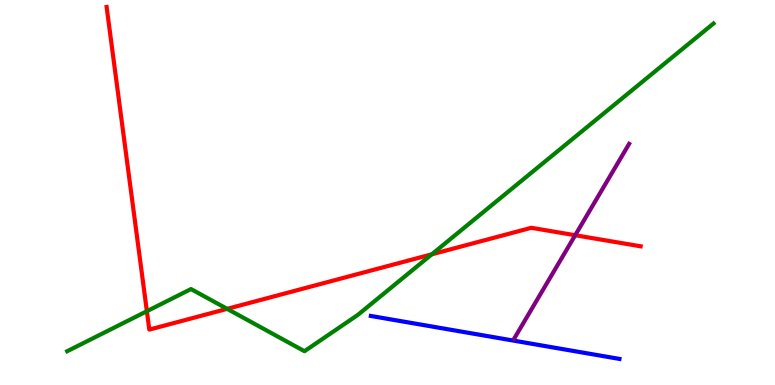[{'lines': ['blue', 'red'], 'intersections': []}, {'lines': ['green', 'red'], 'intersections': [{'x': 1.9, 'y': 1.92}, {'x': 2.93, 'y': 1.98}, {'x': 5.57, 'y': 3.39}]}, {'lines': ['purple', 'red'], 'intersections': [{'x': 7.42, 'y': 3.89}]}, {'lines': ['blue', 'green'], 'intersections': []}, {'lines': ['blue', 'purple'], 'intersections': []}, {'lines': ['green', 'purple'], 'intersections': []}]